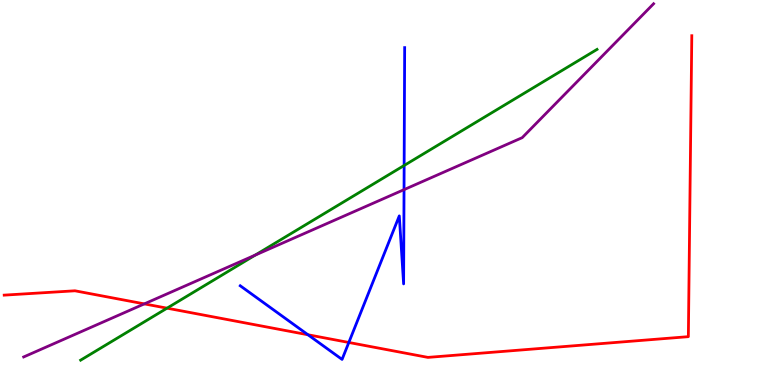[{'lines': ['blue', 'red'], 'intersections': [{'x': 3.97, 'y': 1.3}, {'x': 4.5, 'y': 1.1}]}, {'lines': ['green', 'red'], 'intersections': [{'x': 2.16, 'y': 2.0}]}, {'lines': ['purple', 'red'], 'intersections': [{'x': 1.86, 'y': 2.11}]}, {'lines': ['blue', 'green'], 'intersections': [{'x': 5.21, 'y': 5.7}]}, {'lines': ['blue', 'purple'], 'intersections': [{'x': 5.21, 'y': 5.07}]}, {'lines': ['green', 'purple'], 'intersections': [{'x': 3.29, 'y': 3.37}]}]